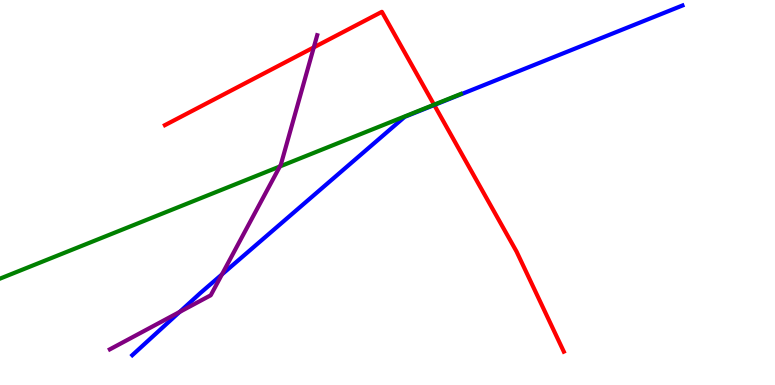[{'lines': ['blue', 'red'], 'intersections': [{'x': 5.6, 'y': 7.27}]}, {'lines': ['green', 'red'], 'intersections': [{'x': 5.6, 'y': 7.28}]}, {'lines': ['purple', 'red'], 'intersections': [{'x': 4.05, 'y': 8.77}]}, {'lines': ['blue', 'green'], 'intersections': []}, {'lines': ['blue', 'purple'], 'intersections': [{'x': 2.32, 'y': 1.9}, {'x': 2.86, 'y': 2.87}]}, {'lines': ['green', 'purple'], 'intersections': [{'x': 3.61, 'y': 5.68}]}]